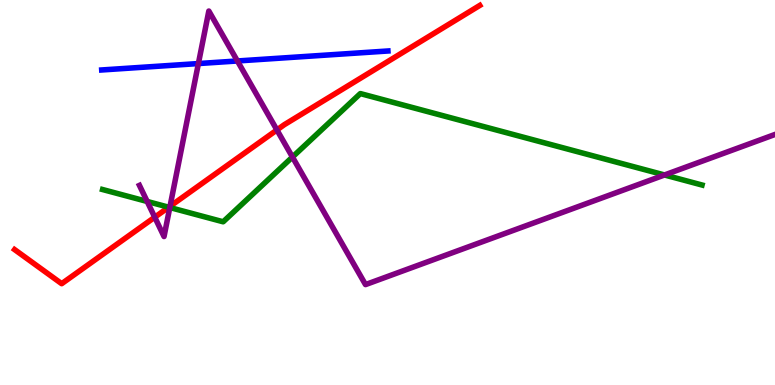[{'lines': ['blue', 'red'], 'intersections': []}, {'lines': ['green', 'red'], 'intersections': [{'x': 2.18, 'y': 4.62}]}, {'lines': ['purple', 'red'], 'intersections': [{'x': 2.0, 'y': 4.36}, {'x': 2.19, 'y': 4.64}, {'x': 3.57, 'y': 6.62}]}, {'lines': ['blue', 'green'], 'intersections': []}, {'lines': ['blue', 'purple'], 'intersections': [{'x': 2.56, 'y': 8.35}, {'x': 3.06, 'y': 8.42}]}, {'lines': ['green', 'purple'], 'intersections': [{'x': 1.9, 'y': 4.77}, {'x': 2.19, 'y': 4.61}, {'x': 3.77, 'y': 5.92}, {'x': 8.57, 'y': 5.46}]}]